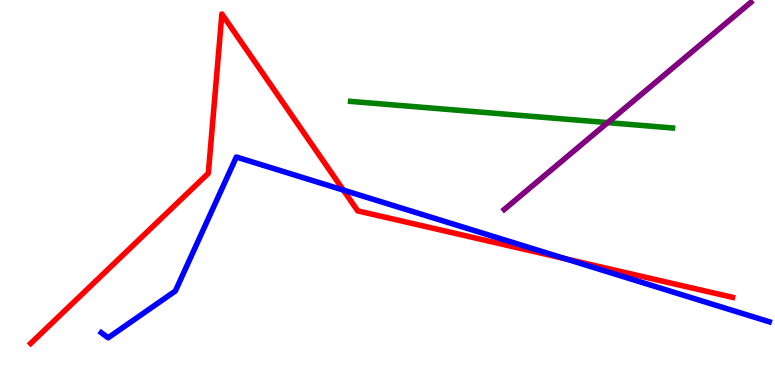[{'lines': ['blue', 'red'], 'intersections': [{'x': 4.43, 'y': 5.06}, {'x': 7.3, 'y': 3.28}]}, {'lines': ['green', 'red'], 'intersections': []}, {'lines': ['purple', 'red'], 'intersections': []}, {'lines': ['blue', 'green'], 'intersections': []}, {'lines': ['blue', 'purple'], 'intersections': []}, {'lines': ['green', 'purple'], 'intersections': [{'x': 7.84, 'y': 6.82}]}]